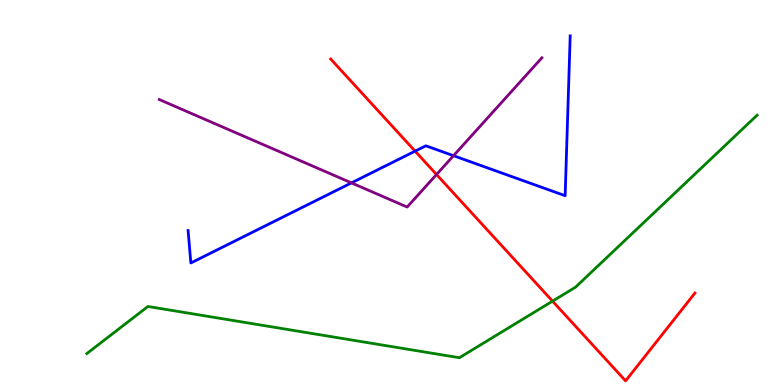[{'lines': ['blue', 'red'], 'intersections': [{'x': 5.36, 'y': 6.07}]}, {'lines': ['green', 'red'], 'intersections': [{'x': 7.13, 'y': 2.18}]}, {'lines': ['purple', 'red'], 'intersections': [{'x': 5.63, 'y': 5.47}]}, {'lines': ['blue', 'green'], 'intersections': []}, {'lines': ['blue', 'purple'], 'intersections': [{'x': 4.53, 'y': 5.25}, {'x': 5.85, 'y': 5.96}]}, {'lines': ['green', 'purple'], 'intersections': []}]